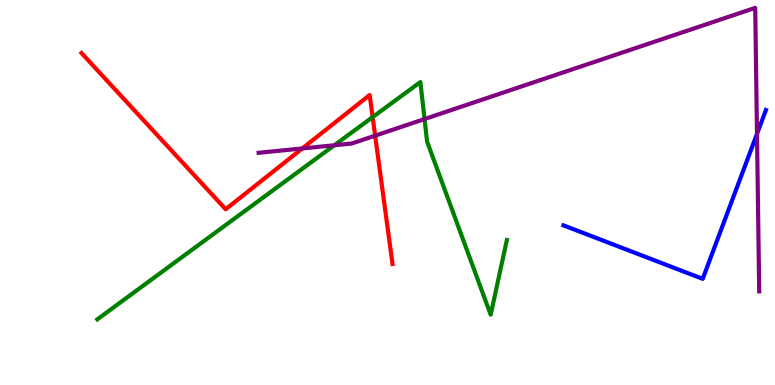[{'lines': ['blue', 'red'], 'intersections': []}, {'lines': ['green', 'red'], 'intersections': [{'x': 4.81, 'y': 6.96}]}, {'lines': ['purple', 'red'], 'intersections': [{'x': 3.9, 'y': 6.14}, {'x': 4.84, 'y': 6.48}]}, {'lines': ['blue', 'green'], 'intersections': []}, {'lines': ['blue', 'purple'], 'intersections': [{'x': 9.77, 'y': 6.52}]}, {'lines': ['green', 'purple'], 'intersections': [{'x': 4.31, 'y': 6.23}, {'x': 5.48, 'y': 6.91}]}]